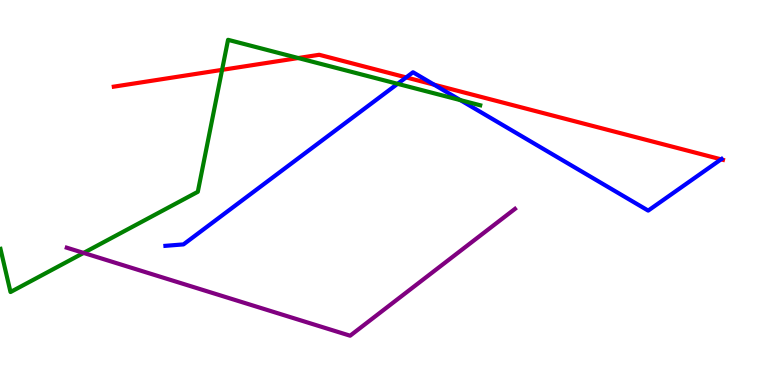[{'lines': ['blue', 'red'], 'intersections': [{'x': 5.24, 'y': 7.99}, {'x': 5.6, 'y': 7.8}, {'x': 9.3, 'y': 5.86}]}, {'lines': ['green', 'red'], 'intersections': [{'x': 2.87, 'y': 8.19}, {'x': 3.85, 'y': 8.49}]}, {'lines': ['purple', 'red'], 'intersections': []}, {'lines': ['blue', 'green'], 'intersections': [{'x': 5.13, 'y': 7.82}, {'x': 5.94, 'y': 7.4}]}, {'lines': ['blue', 'purple'], 'intersections': []}, {'lines': ['green', 'purple'], 'intersections': [{'x': 1.08, 'y': 3.43}]}]